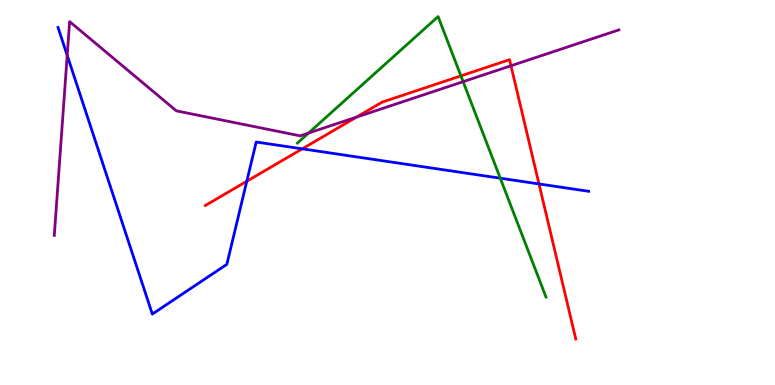[{'lines': ['blue', 'red'], 'intersections': [{'x': 3.18, 'y': 5.29}, {'x': 3.9, 'y': 6.13}, {'x': 6.95, 'y': 5.22}]}, {'lines': ['green', 'red'], 'intersections': [{'x': 5.95, 'y': 8.03}]}, {'lines': ['purple', 'red'], 'intersections': [{'x': 4.6, 'y': 6.96}, {'x': 6.59, 'y': 8.29}]}, {'lines': ['blue', 'green'], 'intersections': [{'x': 6.46, 'y': 5.37}]}, {'lines': ['blue', 'purple'], 'intersections': [{'x': 0.867, 'y': 8.56}]}, {'lines': ['green', 'purple'], 'intersections': [{'x': 3.98, 'y': 6.54}, {'x': 5.98, 'y': 7.88}]}]